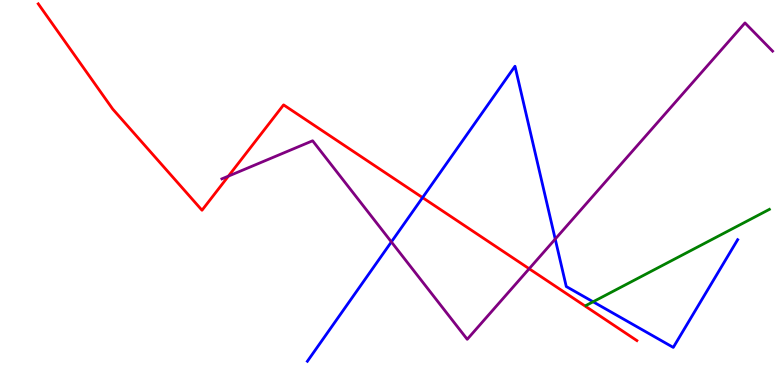[{'lines': ['blue', 'red'], 'intersections': [{'x': 5.45, 'y': 4.87}]}, {'lines': ['green', 'red'], 'intersections': []}, {'lines': ['purple', 'red'], 'intersections': [{'x': 2.95, 'y': 5.43}, {'x': 6.83, 'y': 3.02}]}, {'lines': ['blue', 'green'], 'intersections': [{'x': 7.65, 'y': 2.16}]}, {'lines': ['blue', 'purple'], 'intersections': [{'x': 5.05, 'y': 3.72}, {'x': 7.16, 'y': 3.79}]}, {'lines': ['green', 'purple'], 'intersections': []}]